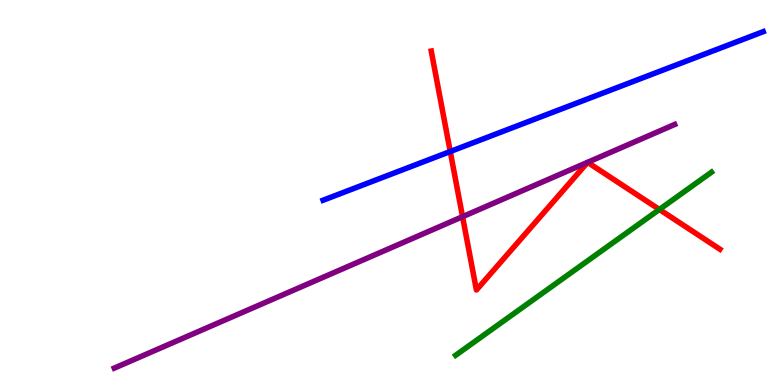[{'lines': ['blue', 'red'], 'intersections': [{'x': 5.81, 'y': 6.06}]}, {'lines': ['green', 'red'], 'intersections': [{'x': 8.51, 'y': 4.56}]}, {'lines': ['purple', 'red'], 'intersections': [{'x': 5.97, 'y': 4.37}]}, {'lines': ['blue', 'green'], 'intersections': []}, {'lines': ['blue', 'purple'], 'intersections': []}, {'lines': ['green', 'purple'], 'intersections': []}]